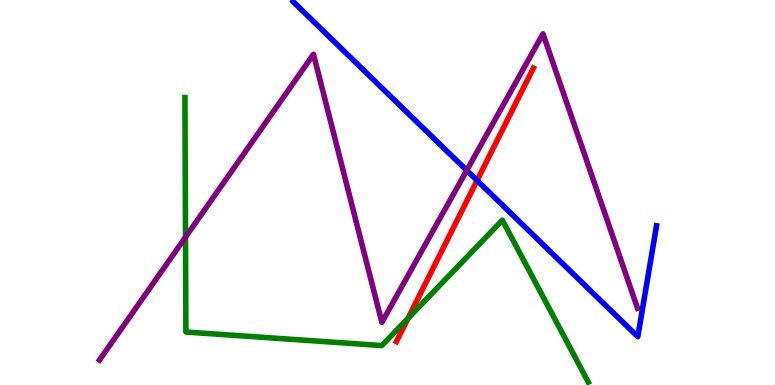[{'lines': ['blue', 'red'], 'intersections': [{'x': 6.16, 'y': 5.31}]}, {'lines': ['green', 'red'], 'intersections': [{'x': 5.26, 'y': 1.73}]}, {'lines': ['purple', 'red'], 'intersections': []}, {'lines': ['blue', 'green'], 'intersections': []}, {'lines': ['blue', 'purple'], 'intersections': [{'x': 6.02, 'y': 5.57}]}, {'lines': ['green', 'purple'], 'intersections': [{'x': 2.39, 'y': 3.84}]}]